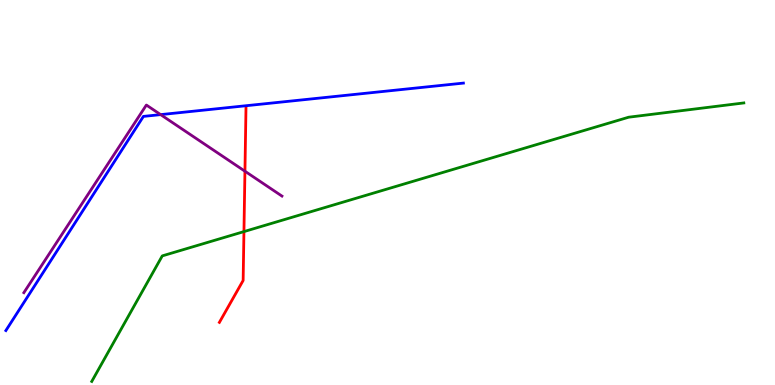[{'lines': ['blue', 'red'], 'intersections': []}, {'lines': ['green', 'red'], 'intersections': [{'x': 3.15, 'y': 3.98}]}, {'lines': ['purple', 'red'], 'intersections': [{'x': 3.16, 'y': 5.55}]}, {'lines': ['blue', 'green'], 'intersections': []}, {'lines': ['blue', 'purple'], 'intersections': [{'x': 2.07, 'y': 7.02}]}, {'lines': ['green', 'purple'], 'intersections': []}]